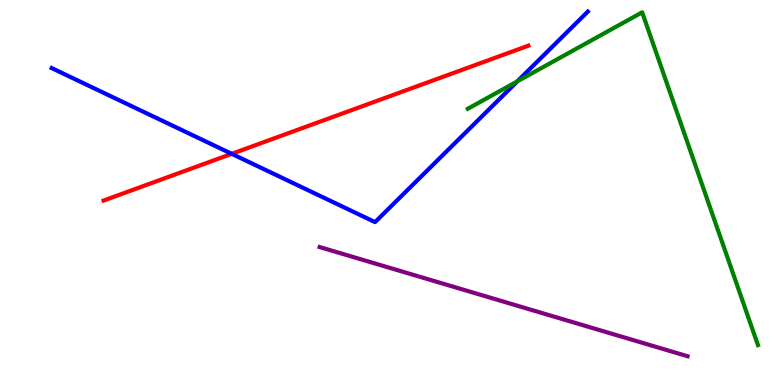[{'lines': ['blue', 'red'], 'intersections': [{'x': 2.99, 'y': 6.0}]}, {'lines': ['green', 'red'], 'intersections': []}, {'lines': ['purple', 'red'], 'intersections': []}, {'lines': ['blue', 'green'], 'intersections': [{'x': 6.67, 'y': 7.89}]}, {'lines': ['blue', 'purple'], 'intersections': []}, {'lines': ['green', 'purple'], 'intersections': []}]